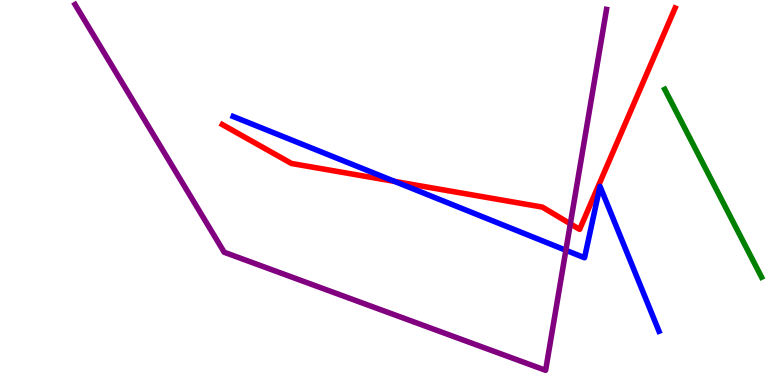[{'lines': ['blue', 'red'], 'intersections': [{'x': 5.09, 'y': 5.29}]}, {'lines': ['green', 'red'], 'intersections': []}, {'lines': ['purple', 'red'], 'intersections': [{'x': 7.36, 'y': 4.19}]}, {'lines': ['blue', 'green'], 'intersections': []}, {'lines': ['blue', 'purple'], 'intersections': [{'x': 7.3, 'y': 3.5}]}, {'lines': ['green', 'purple'], 'intersections': []}]